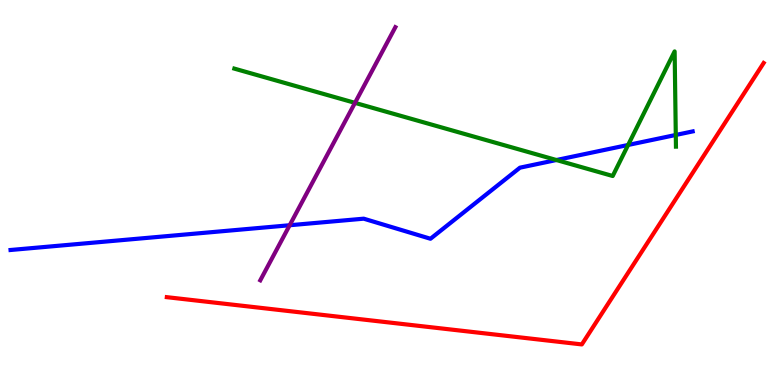[{'lines': ['blue', 'red'], 'intersections': []}, {'lines': ['green', 'red'], 'intersections': []}, {'lines': ['purple', 'red'], 'intersections': []}, {'lines': ['blue', 'green'], 'intersections': [{'x': 7.18, 'y': 5.84}, {'x': 8.1, 'y': 6.23}, {'x': 8.72, 'y': 6.49}]}, {'lines': ['blue', 'purple'], 'intersections': [{'x': 3.74, 'y': 4.15}]}, {'lines': ['green', 'purple'], 'intersections': [{'x': 4.58, 'y': 7.33}]}]